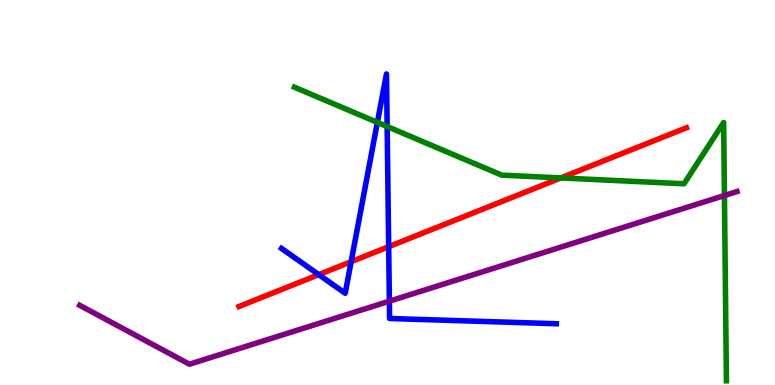[{'lines': ['blue', 'red'], 'intersections': [{'x': 4.11, 'y': 2.87}, {'x': 4.53, 'y': 3.2}, {'x': 5.02, 'y': 3.59}]}, {'lines': ['green', 'red'], 'intersections': [{'x': 7.24, 'y': 5.38}]}, {'lines': ['purple', 'red'], 'intersections': []}, {'lines': ['blue', 'green'], 'intersections': [{'x': 4.87, 'y': 6.82}, {'x': 5.0, 'y': 6.71}]}, {'lines': ['blue', 'purple'], 'intersections': [{'x': 5.02, 'y': 2.18}]}, {'lines': ['green', 'purple'], 'intersections': [{'x': 9.35, 'y': 4.92}]}]